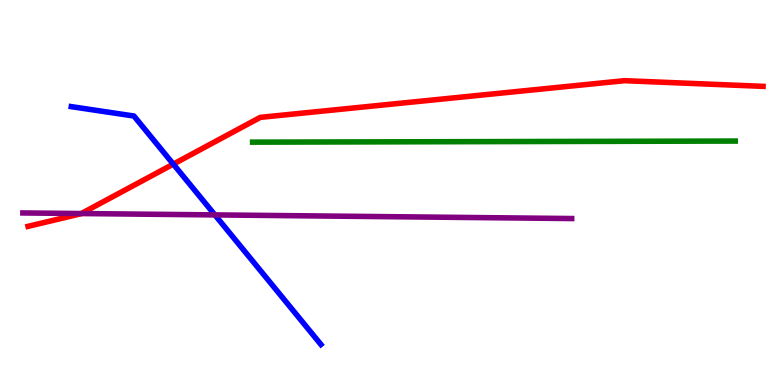[{'lines': ['blue', 'red'], 'intersections': [{'x': 2.24, 'y': 5.74}]}, {'lines': ['green', 'red'], 'intersections': []}, {'lines': ['purple', 'red'], 'intersections': [{'x': 1.05, 'y': 4.45}]}, {'lines': ['blue', 'green'], 'intersections': []}, {'lines': ['blue', 'purple'], 'intersections': [{'x': 2.77, 'y': 4.42}]}, {'lines': ['green', 'purple'], 'intersections': []}]